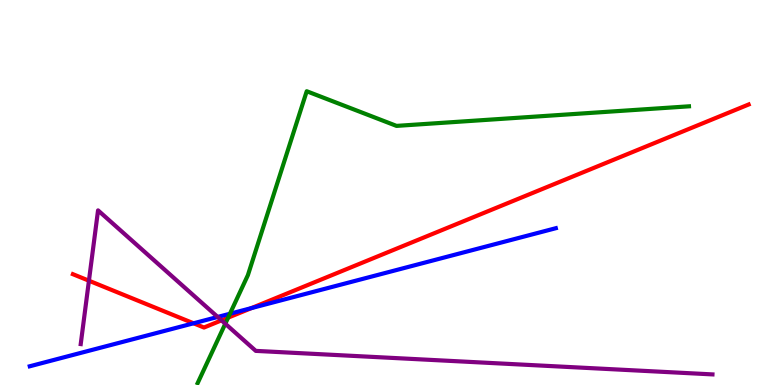[{'lines': ['blue', 'red'], 'intersections': [{'x': 2.5, 'y': 1.6}, {'x': 3.24, 'y': 2.0}]}, {'lines': ['green', 'red'], 'intersections': [{'x': 2.94, 'y': 1.75}]}, {'lines': ['purple', 'red'], 'intersections': [{'x': 1.15, 'y': 2.71}, {'x': 2.86, 'y': 1.68}]}, {'lines': ['blue', 'green'], 'intersections': [{'x': 2.97, 'y': 1.85}]}, {'lines': ['blue', 'purple'], 'intersections': [{'x': 2.81, 'y': 1.77}]}, {'lines': ['green', 'purple'], 'intersections': [{'x': 2.91, 'y': 1.59}]}]